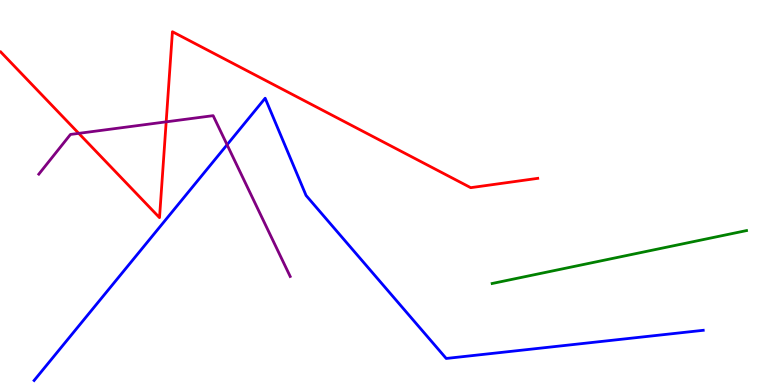[{'lines': ['blue', 'red'], 'intersections': []}, {'lines': ['green', 'red'], 'intersections': []}, {'lines': ['purple', 'red'], 'intersections': [{'x': 1.02, 'y': 6.54}, {'x': 2.14, 'y': 6.84}]}, {'lines': ['blue', 'green'], 'intersections': []}, {'lines': ['blue', 'purple'], 'intersections': [{'x': 2.93, 'y': 6.24}]}, {'lines': ['green', 'purple'], 'intersections': []}]